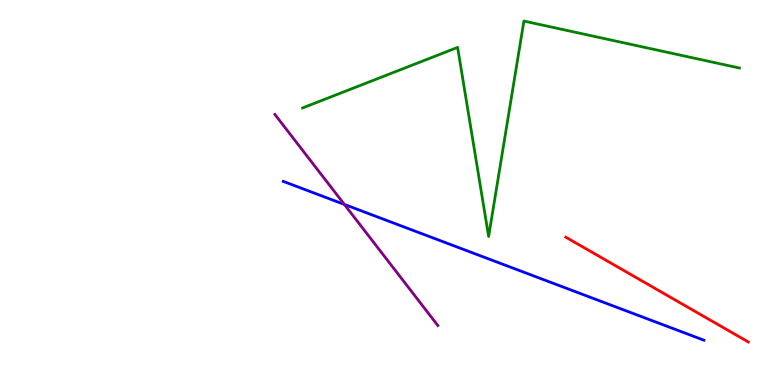[{'lines': ['blue', 'red'], 'intersections': []}, {'lines': ['green', 'red'], 'intersections': []}, {'lines': ['purple', 'red'], 'intersections': []}, {'lines': ['blue', 'green'], 'intersections': []}, {'lines': ['blue', 'purple'], 'intersections': [{'x': 4.44, 'y': 4.69}]}, {'lines': ['green', 'purple'], 'intersections': []}]